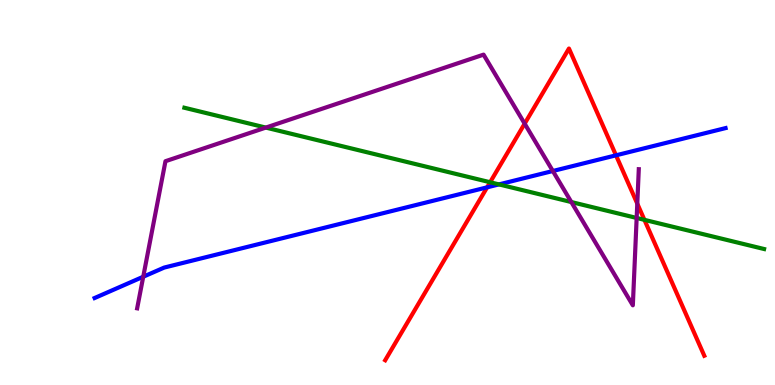[{'lines': ['blue', 'red'], 'intersections': [{'x': 6.29, 'y': 5.13}, {'x': 7.95, 'y': 5.97}]}, {'lines': ['green', 'red'], 'intersections': [{'x': 6.32, 'y': 5.27}, {'x': 8.32, 'y': 4.29}]}, {'lines': ['purple', 'red'], 'intersections': [{'x': 6.77, 'y': 6.79}, {'x': 8.22, 'y': 4.71}]}, {'lines': ['blue', 'green'], 'intersections': [{'x': 6.44, 'y': 5.21}]}, {'lines': ['blue', 'purple'], 'intersections': [{'x': 1.85, 'y': 2.81}, {'x': 7.13, 'y': 5.56}]}, {'lines': ['green', 'purple'], 'intersections': [{'x': 3.43, 'y': 6.69}, {'x': 7.37, 'y': 4.75}, {'x': 8.21, 'y': 4.34}]}]